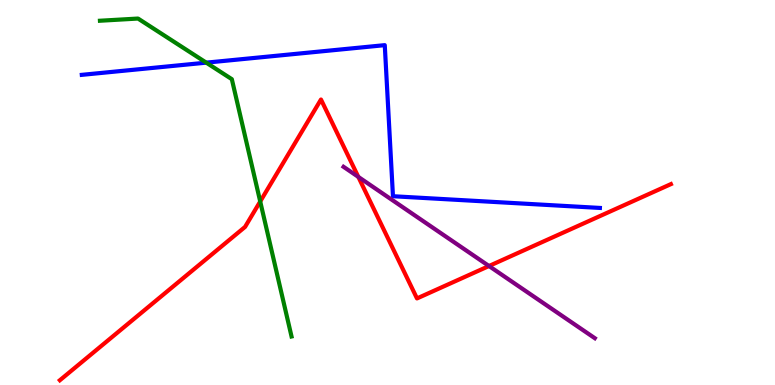[{'lines': ['blue', 'red'], 'intersections': []}, {'lines': ['green', 'red'], 'intersections': [{'x': 3.36, 'y': 4.77}]}, {'lines': ['purple', 'red'], 'intersections': [{'x': 4.62, 'y': 5.41}, {'x': 6.31, 'y': 3.09}]}, {'lines': ['blue', 'green'], 'intersections': [{'x': 2.66, 'y': 8.37}]}, {'lines': ['blue', 'purple'], 'intersections': []}, {'lines': ['green', 'purple'], 'intersections': []}]